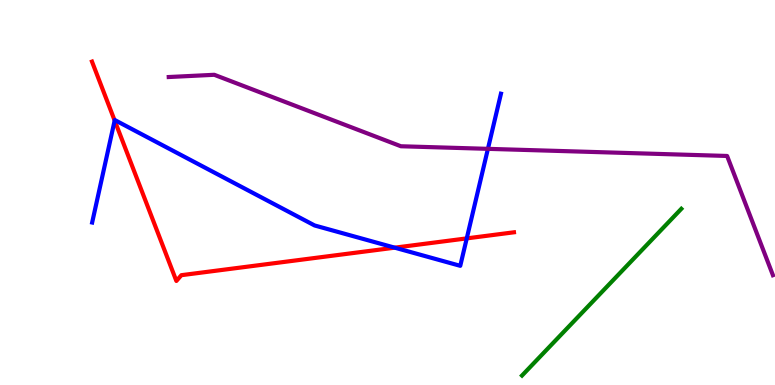[{'lines': ['blue', 'red'], 'intersections': [{'x': 1.48, 'y': 6.87}, {'x': 5.09, 'y': 3.57}, {'x': 6.02, 'y': 3.81}]}, {'lines': ['green', 'red'], 'intersections': []}, {'lines': ['purple', 'red'], 'intersections': []}, {'lines': ['blue', 'green'], 'intersections': []}, {'lines': ['blue', 'purple'], 'intersections': [{'x': 6.3, 'y': 6.13}]}, {'lines': ['green', 'purple'], 'intersections': []}]